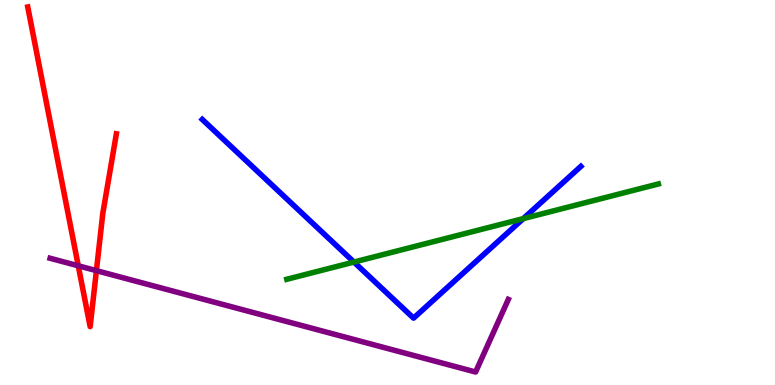[{'lines': ['blue', 'red'], 'intersections': []}, {'lines': ['green', 'red'], 'intersections': []}, {'lines': ['purple', 'red'], 'intersections': [{'x': 1.01, 'y': 3.1}, {'x': 1.24, 'y': 2.97}]}, {'lines': ['blue', 'green'], 'intersections': [{'x': 4.57, 'y': 3.19}, {'x': 6.75, 'y': 4.32}]}, {'lines': ['blue', 'purple'], 'intersections': []}, {'lines': ['green', 'purple'], 'intersections': []}]